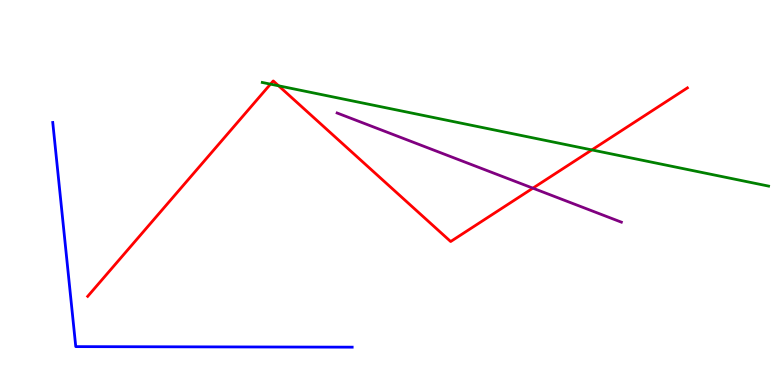[{'lines': ['blue', 'red'], 'intersections': []}, {'lines': ['green', 'red'], 'intersections': [{'x': 3.49, 'y': 7.81}, {'x': 3.59, 'y': 7.77}, {'x': 7.64, 'y': 6.11}]}, {'lines': ['purple', 'red'], 'intersections': [{'x': 6.88, 'y': 5.11}]}, {'lines': ['blue', 'green'], 'intersections': []}, {'lines': ['blue', 'purple'], 'intersections': []}, {'lines': ['green', 'purple'], 'intersections': []}]